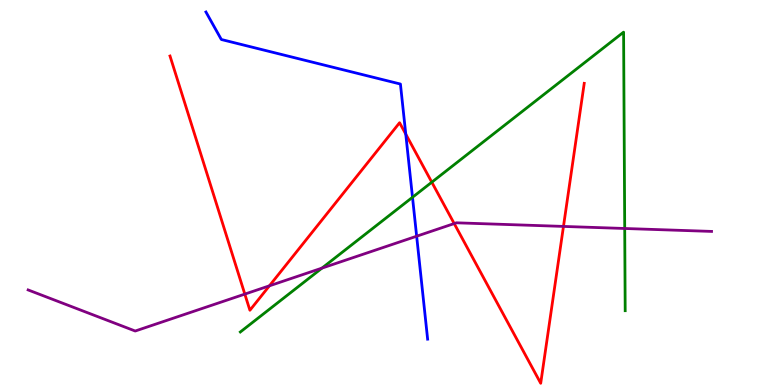[{'lines': ['blue', 'red'], 'intersections': [{'x': 5.24, 'y': 6.52}]}, {'lines': ['green', 'red'], 'intersections': [{'x': 5.57, 'y': 5.27}]}, {'lines': ['purple', 'red'], 'intersections': [{'x': 3.16, 'y': 2.36}, {'x': 3.48, 'y': 2.58}, {'x': 5.86, 'y': 4.19}, {'x': 7.27, 'y': 4.12}]}, {'lines': ['blue', 'green'], 'intersections': [{'x': 5.32, 'y': 4.88}]}, {'lines': ['blue', 'purple'], 'intersections': [{'x': 5.38, 'y': 3.86}]}, {'lines': ['green', 'purple'], 'intersections': [{'x': 4.15, 'y': 3.04}, {'x': 8.06, 'y': 4.07}]}]